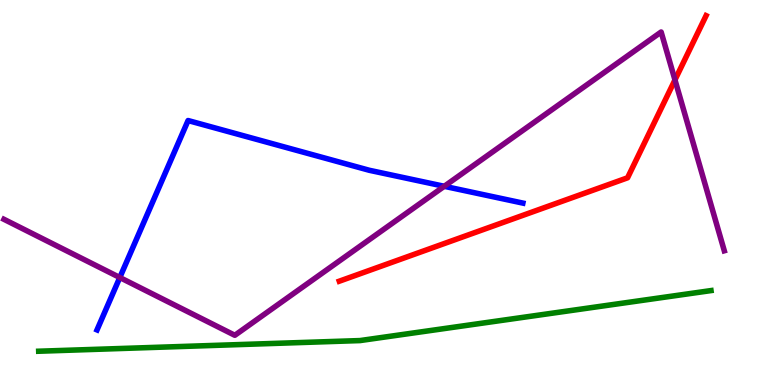[{'lines': ['blue', 'red'], 'intersections': []}, {'lines': ['green', 'red'], 'intersections': []}, {'lines': ['purple', 'red'], 'intersections': [{'x': 8.71, 'y': 7.92}]}, {'lines': ['blue', 'green'], 'intersections': []}, {'lines': ['blue', 'purple'], 'intersections': [{'x': 1.55, 'y': 2.79}, {'x': 5.73, 'y': 5.16}]}, {'lines': ['green', 'purple'], 'intersections': []}]